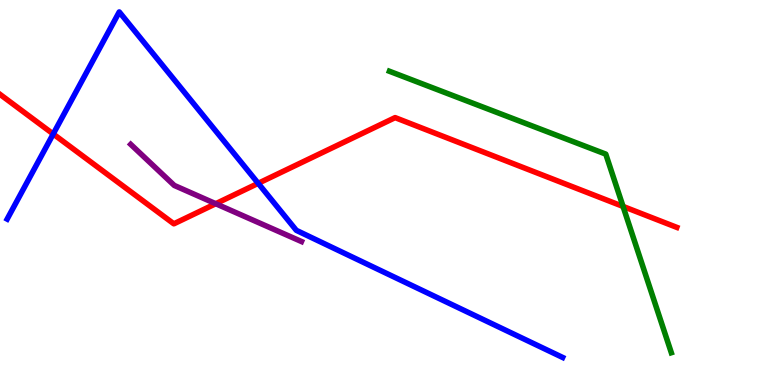[{'lines': ['blue', 'red'], 'intersections': [{'x': 0.687, 'y': 6.52}, {'x': 3.33, 'y': 5.24}]}, {'lines': ['green', 'red'], 'intersections': [{'x': 8.04, 'y': 4.64}]}, {'lines': ['purple', 'red'], 'intersections': [{'x': 2.78, 'y': 4.71}]}, {'lines': ['blue', 'green'], 'intersections': []}, {'lines': ['blue', 'purple'], 'intersections': []}, {'lines': ['green', 'purple'], 'intersections': []}]